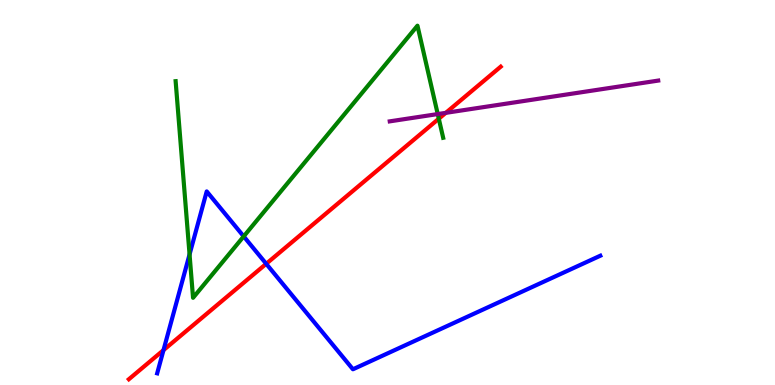[{'lines': ['blue', 'red'], 'intersections': [{'x': 2.11, 'y': 0.906}, {'x': 3.44, 'y': 3.15}]}, {'lines': ['green', 'red'], 'intersections': [{'x': 5.66, 'y': 6.92}]}, {'lines': ['purple', 'red'], 'intersections': [{'x': 5.75, 'y': 7.07}]}, {'lines': ['blue', 'green'], 'intersections': [{'x': 2.45, 'y': 3.39}, {'x': 3.14, 'y': 3.86}]}, {'lines': ['blue', 'purple'], 'intersections': []}, {'lines': ['green', 'purple'], 'intersections': [{'x': 5.65, 'y': 7.04}]}]